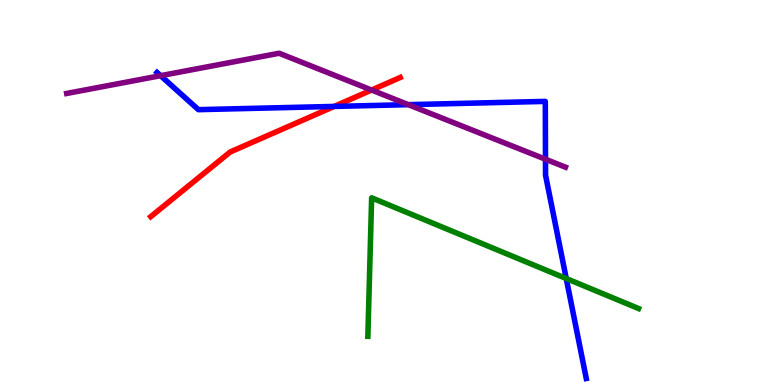[{'lines': ['blue', 'red'], 'intersections': [{'x': 4.31, 'y': 7.24}]}, {'lines': ['green', 'red'], 'intersections': []}, {'lines': ['purple', 'red'], 'intersections': [{'x': 4.79, 'y': 7.66}]}, {'lines': ['blue', 'green'], 'intersections': [{'x': 7.31, 'y': 2.77}]}, {'lines': ['blue', 'purple'], 'intersections': [{'x': 2.07, 'y': 8.03}, {'x': 5.27, 'y': 7.28}, {'x': 7.04, 'y': 5.86}]}, {'lines': ['green', 'purple'], 'intersections': []}]